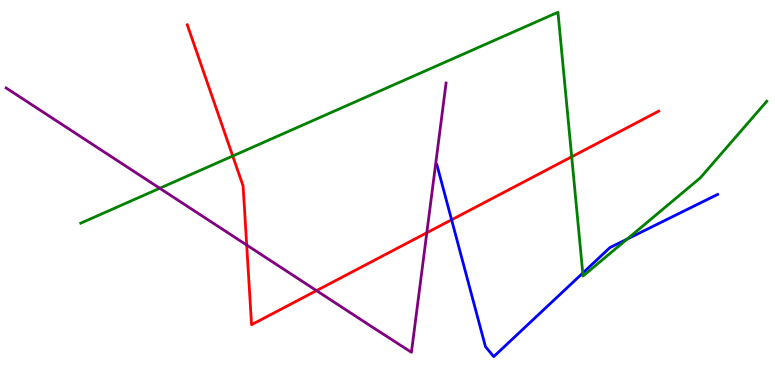[{'lines': ['blue', 'red'], 'intersections': [{'x': 5.83, 'y': 4.29}]}, {'lines': ['green', 'red'], 'intersections': [{'x': 3.0, 'y': 5.95}, {'x': 7.38, 'y': 5.93}]}, {'lines': ['purple', 'red'], 'intersections': [{'x': 3.18, 'y': 3.64}, {'x': 4.08, 'y': 2.45}, {'x': 5.51, 'y': 3.95}]}, {'lines': ['blue', 'green'], 'intersections': [{'x': 7.52, 'y': 2.91}, {'x': 8.09, 'y': 3.79}]}, {'lines': ['blue', 'purple'], 'intersections': []}, {'lines': ['green', 'purple'], 'intersections': [{'x': 2.06, 'y': 5.11}]}]